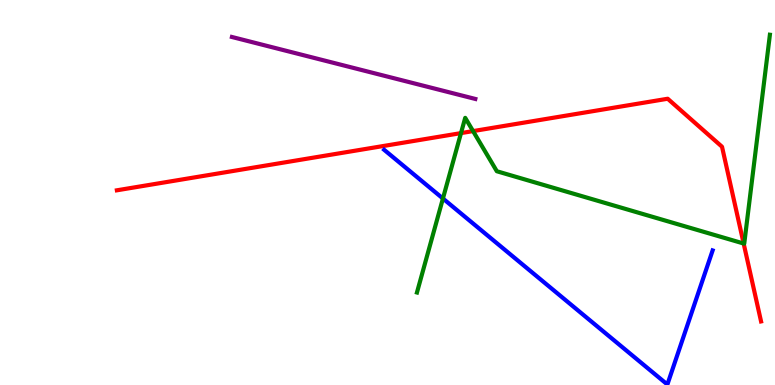[{'lines': ['blue', 'red'], 'intersections': []}, {'lines': ['green', 'red'], 'intersections': [{'x': 5.95, 'y': 6.54}, {'x': 6.1, 'y': 6.59}, {'x': 9.6, 'y': 3.67}]}, {'lines': ['purple', 'red'], 'intersections': []}, {'lines': ['blue', 'green'], 'intersections': [{'x': 5.72, 'y': 4.84}]}, {'lines': ['blue', 'purple'], 'intersections': []}, {'lines': ['green', 'purple'], 'intersections': []}]